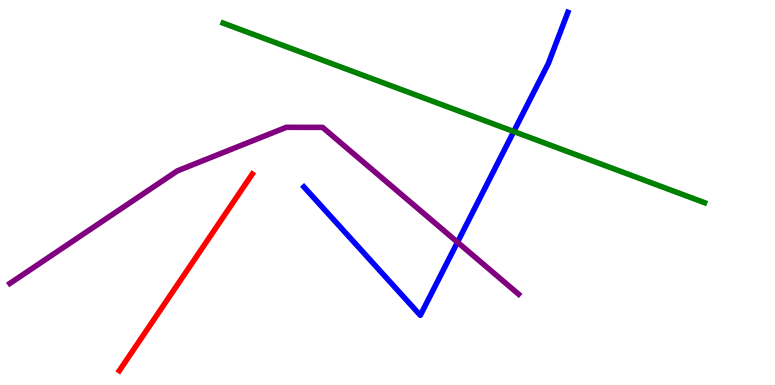[{'lines': ['blue', 'red'], 'intersections': []}, {'lines': ['green', 'red'], 'intersections': []}, {'lines': ['purple', 'red'], 'intersections': []}, {'lines': ['blue', 'green'], 'intersections': [{'x': 6.63, 'y': 6.58}]}, {'lines': ['blue', 'purple'], 'intersections': [{'x': 5.9, 'y': 3.71}]}, {'lines': ['green', 'purple'], 'intersections': []}]